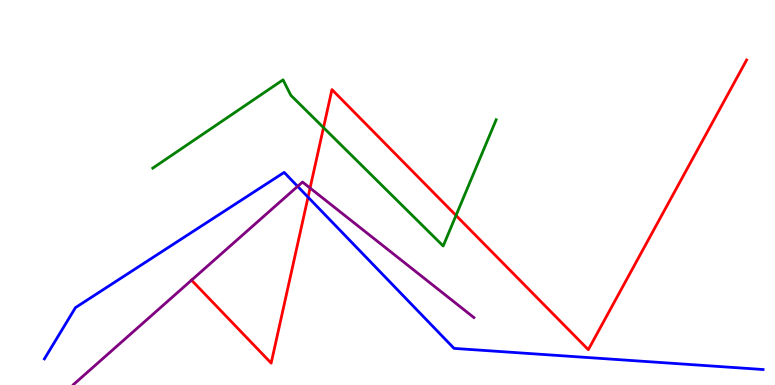[{'lines': ['blue', 'red'], 'intersections': [{'x': 3.97, 'y': 4.88}]}, {'lines': ['green', 'red'], 'intersections': [{'x': 4.17, 'y': 6.69}, {'x': 5.88, 'y': 4.4}]}, {'lines': ['purple', 'red'], 'intersections': [{'x': 2.47, 'y': 2.72}, {'x': 4.0, 'y': 5.12}]}, {'lines': ['blue', 'green'], 'intersections': []}, {'lines': ['blue', 'purple'], 'intersections': [{'x': 3.84, 'y': 5.16}]}, {'lines': ['green', 'purple'], 'intersections': []}]